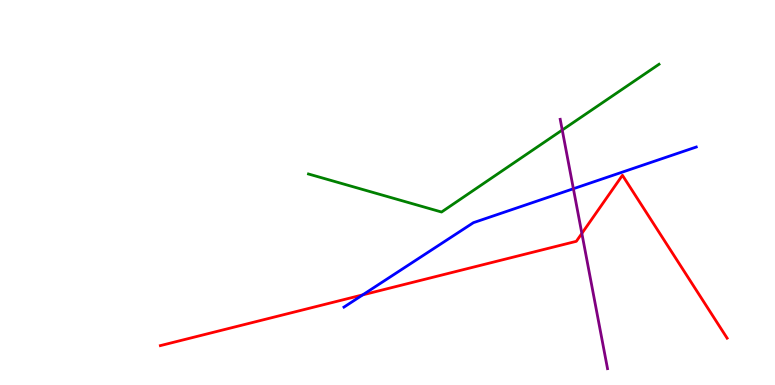[{'lines': ['blue', 'red'], 'intersections': [{'x': 4.68, 'y': 2.34}]}, {'lines': ['green', 'red'], 'intersections': []}, {'lines': ['purple', 'red'], 'intersections': [{'x': 7.51, 'y': 3.94}]}, {'lines': ['blue', 'green'], 'intersections': []}, {'lines': ['blue', 'purple'], 'intersections': [{'x': 7.4, 'y': 5.1}]}, {'lines': ['green', 'purple'], 'intersections': [{'x': 7.25, 'y': 6.62}]}]